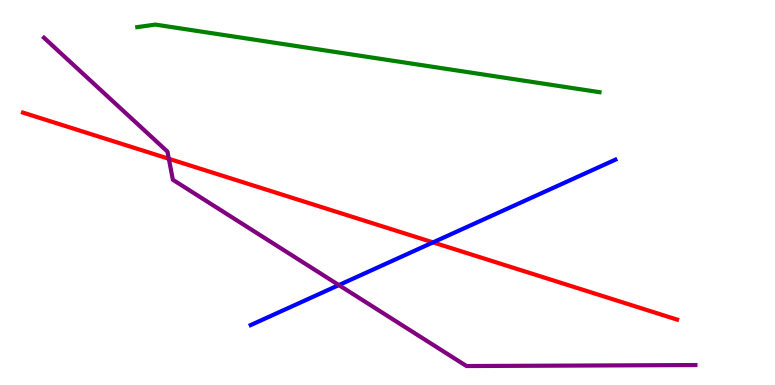[{'lines': ['blue', 'red'], 'intersections': [{'x': 5.59, 'y': 3.7}]}, {'lines': ['green', 'red'], 'intersections': []}, {'lines': ['purple', 'red'], 'intersections': [{'x': 2.18, 'y': 5.88}]}, {'lines': ['blue', 'green'], 'intersections': []}, {'lines': ['blue', 'purple'], 'intersections': [{'x': 4.37, 'y': 2.6}]}, {'lines': ['green', 'purple'], 'intersections': []}]